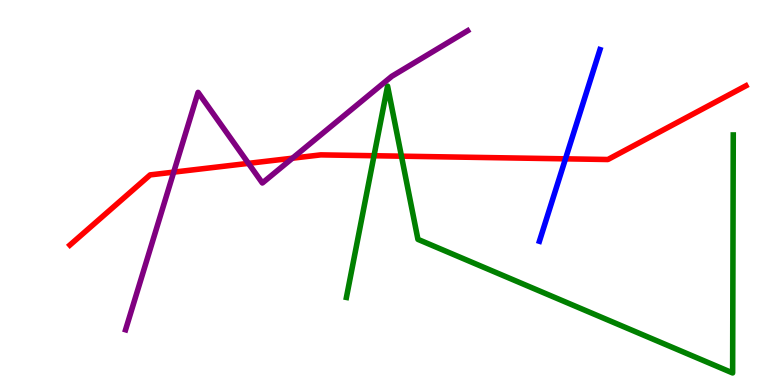[{'lines': ['blue', 'red'], 'intersections': [{'x': 7.3, 'y': 5.87}]}, {'lines': ['green', 'red'], 'intersections': [{'x': 4.83, 'y': 5.95}, {'x': 5.18, 'y': 5.94}]}, {'lines': ['purple', 'red'], 'intersections': [{'x': 2.24, 'y': 5.53}, {'x': 3.21, 'y': 5.76}, {'x': 3.77, 'y': 5.89}]}, {'lines': ['blue', 'green'], 'intersections': []}, {'lines': ['blue', 'purple'], 'intersections': []}, {'lines': ['green', 'purple'], 'intersections': []}]